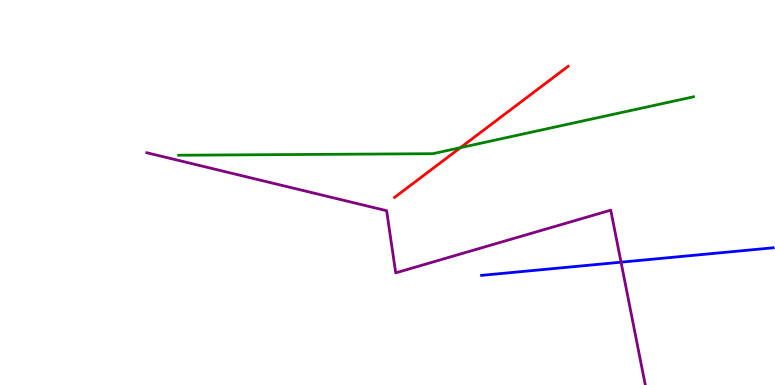[{'lines': ['blue', 'red'], 'intersections': []}, {'lines': ['green', 'red'], 'intersections': [{'x': 5.94, 'y': 6.16}]}, {'lines': ['purple', 'red'], 'intersections': []}, {'lines': ['blue', 'green'], 'intersections': []}, {'lines': ['blue', 'purple'], 'intersections': [{'x': 8.01, 'y': 3.19}]}, {'lines': ['green', 'purple'], 'intersections': []}]